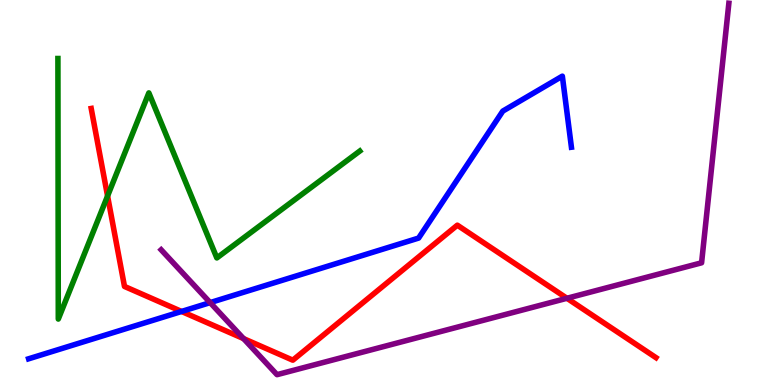[{'lines': ['blue', 'red'], 'intersections': [{'x': 2.34, 'y': 1.91}]}, {'lines': ['green', 'red'], 'intersections': [{'x': 1.39, 'y': 4.91}]}, {'lines': ['purple', 'red'], 'intersections': [{'x': 3.14, 'y': 1.21}, {'x': 7.32, 'y': 2.25}]}, {'lines': ['blue', 'green'], 'intersections': []}, {'lines': ['blue', 'purple'], 'intersections': [{'x': 2.71, 'y': 2.14}]}, {'lines': ['green', 'purple'], 'intersections': []}]